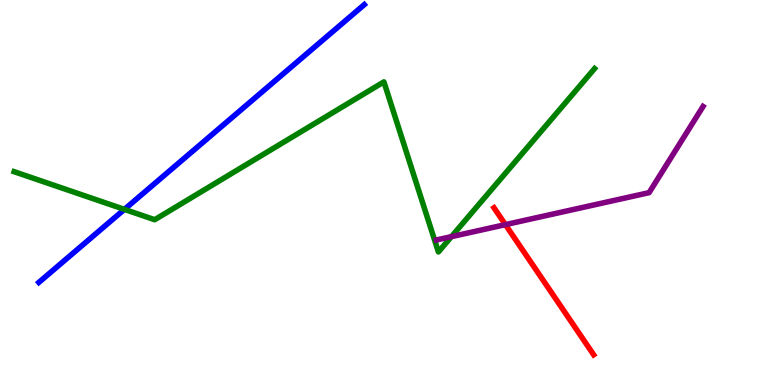[{'lines': ['blue', 'red'], 'intersections': []}, {'lines': ['green', 'red'], 'intersections': []}, {'lines': ['purple', 'red'], 'intersections': [{'x': 6.52, 'y': 4.17}]}, {'lines': ['blue', 'green'], 'intersections': [{'x': 1.61, 'y': 4.56}]}, {'lines': ['blue', 'purple'], 'intersections': []}, {'lines': ['green', 'purple'], 'intersections': [{'x': 5.82, 'y': 3.85}]}]